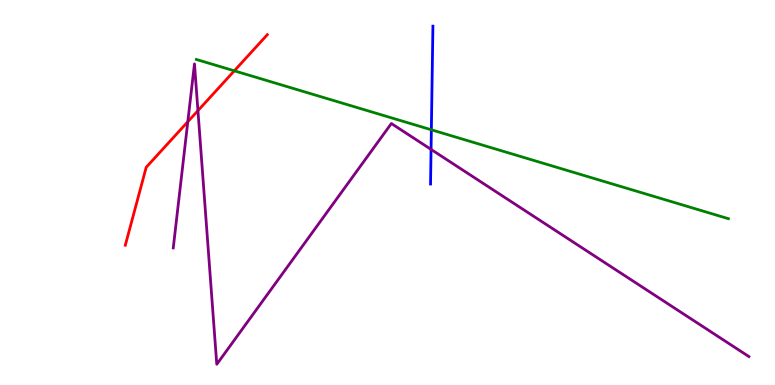[{'lines': ['blue', 'red'], 'intersections': []}, {'lines': ['green', 'red'], 'intersections': [{'x': 3.02, 'y': 8.16}]}, {'lines': ['purple', 'red'], 'intersections': [{'x': 2.42, 'y': 6.84}, {'x': 2.55, 'y': 7.13}]}, {'lines': ['blue', 'green'], 'intersections': [{'x': 5.57, 'y': 6.63}]}, {'lines': ['blue', 'purple'], 'intersections': [{'x': 5.56, 'y': 6.12}]}, {'lines': ['green', 'purple'], 'intersections': []}]